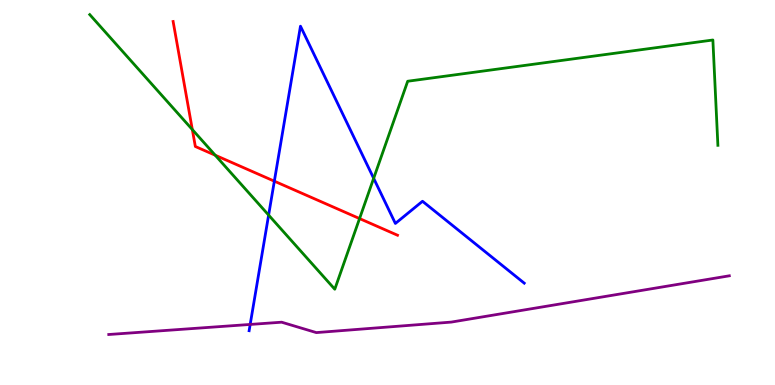[{'lines': ['blue', 'red'], 'intersections': [{'x': 3.54, 'y': 5.29}]}, {'lines': ['green', 'red'], 'intersections': [{'x': 2.48, 'y': 6.63}, {'x': 2.78, 'y': 5.97}, {'x': 4.64, 'y': 4.32}]}, {'lines': ['purple', 'red'], 'intersections': []}, {'lines': ['blue', 'green'], 'intersections': [{'x': 3.47, 'y': 4.41}, {'x': 4.82, 'y': 5.37}]}, {'lines': ['blue', 'purple'], 'intersections': [{'x': 3.23, 'y': 1.57}]}, {'lines': ['green', 'purple'], 'intersections': []}]